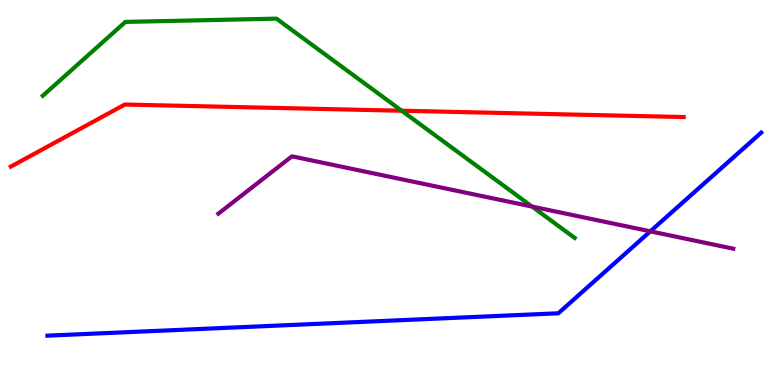[{'lines': ['blue', 'red'], 'intersections': []}, {'lines': ['green', 'red'], 'intersections': [{'x': 5.18, 'y': 7.12}]}, {'lines': ['purple', 'red'], 'intersections': []}, {'lines': ['blue', 'green'], 'intersections': []}, {'lines': ['blue', 'purple'], 'intersections': [{'x': 8.39, 'y': 3.99}]}, {'lines': ['green', 'purple'], 'intersections': [{'x': 6.87, 'y': 4.63}]}]